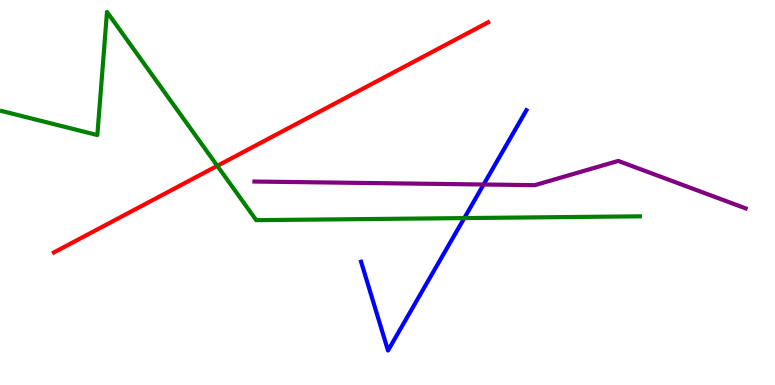[{'lines': ['blue', 'red'], 'intersections': []}, {'lines': ['green', 'red'], 'intersections': [{'x': 2.8, 'y': 5.69}]}, {'lines': ['purple', 'red'], 'intersections': []}, {'lines': ['blue', 'green'], 'intersections': [{'x': 5.99, 'y': 4.34}]}, {'lines': ['blue', 'purple'], 'intersections': [{'x': 6.24, 'y': 5.21}]}, {'lines': ['green', 'purple'], 'intersections': []}]